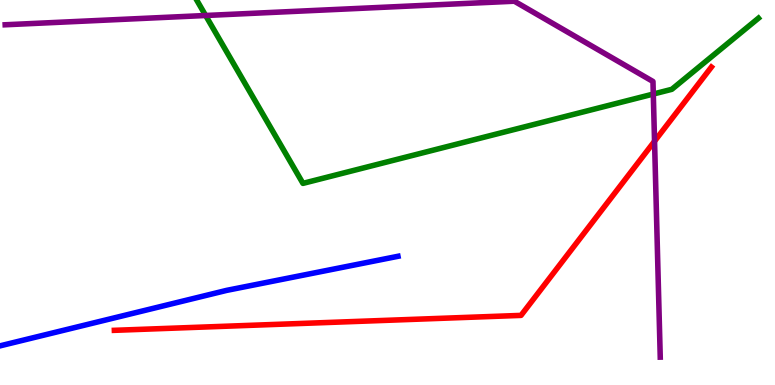[{'lines': ['blue', 'red'], 'intersections': []}, {'lines': ['green', 'red'], 'intersections': []}, {'lines': ['purple', 'red'], 'intersections': [{'x': 8.45, 'y': 6.33}]}, {'lines': ['blue', 'green'], 'intersections': []}, {'lines': ['blue', 'purple'], 'intersections': []}, {'lines': ['green', 'purple'], 'intersections': [{'x': 2.65, 'y': 9.6}, {'x': 8.43, 'y': 7.56}]}]